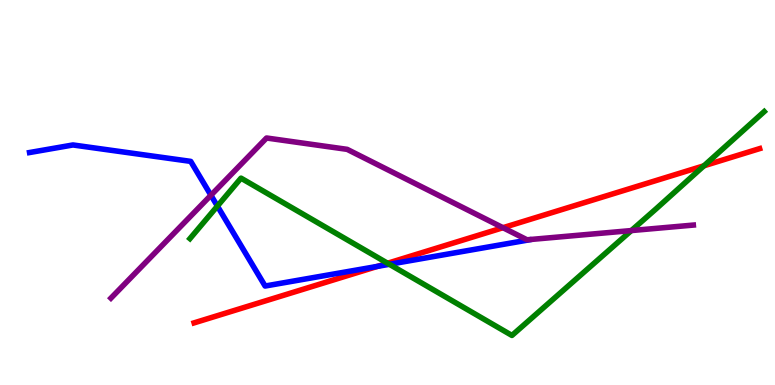[{'lines': ['blue', 'red'], 'intersections': [{'x': 4.87, 'y': 3.08}]}, {'lines': ['green', 'red'], 'intersections': [{'x': 5.0, 'y': 3.16}, {'x': 9.08, 'y': 5.69}]}, {'lines': ['purple', 'red'], 'intersections': [{'x': 6.49, 'y': 4.09}]}, {'lines': ['blue', 'green'], 'intersections': [{'x': 2.81, 'y': 4.65}, {'x': 5.02, 'y': 3.14}]}, {'lines': ['blue', 'purple'], 'intersections': [{'x': 2.72, 'y': 4.93}]}, {'lines': ['green', 'purple'], 'intersections': [{'x': 8.15, 'y': 4.01}]}]